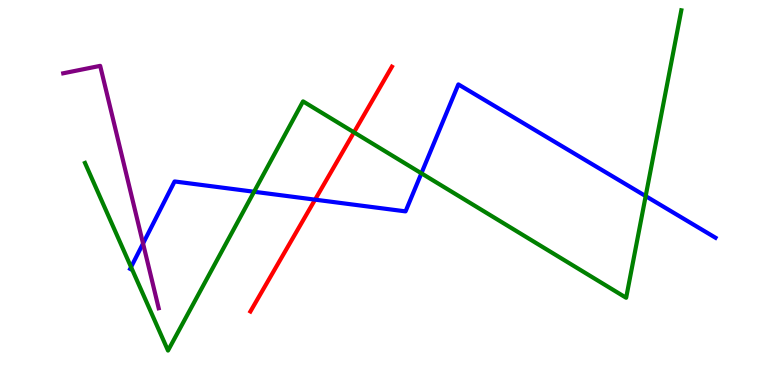[{'lines': ['blue', 'red'], 'intersections': [{'x': 4.07, 'y': 4.81}]}, {'lines': ['green', 'red'], 'intersections': [{'x': 4.57, 'y': 6.56}]}, {'lines': ['purple', 'red'], 'intersections': []}, {'lines': ['blue', 'green'], 'intersections': [{'x': 1.69, 'y': 3.06}, {'x': 3.28, 'y': 5.02}, {'x': 5.44, 'y': 5.5}, {'x': 8.33, 'y': 4.91}]}, {'lines': ['blue', 'purple'], 'intersections': [{'x': 1.85, 'y': 3.68}]}, {'lines': ['green', 'purple'], 'intersections': []}]